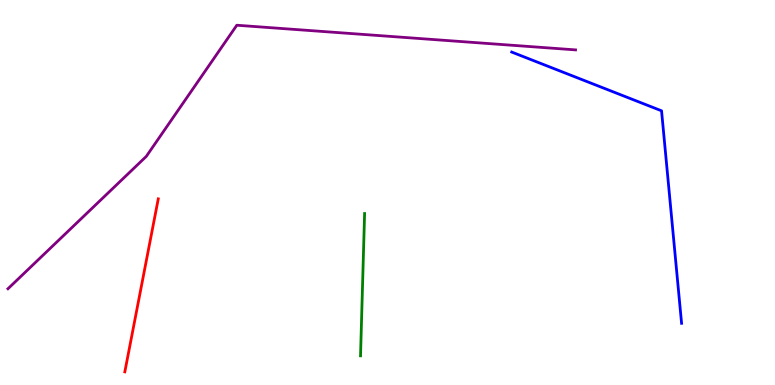[{'lines': ['blue', 'red'], 'intersections': []}, {'lines': ['green', 'red'], 'intersections': []}, {'lines': ['purple', 'red'], 'intersections': []}, {'lines': ['blue', 'green'], 'intersections': []}, {'lines': ['blue', 'purple'], 'intersections': []}, {'lines': ['green', 'purple'], 'intersections': []}]